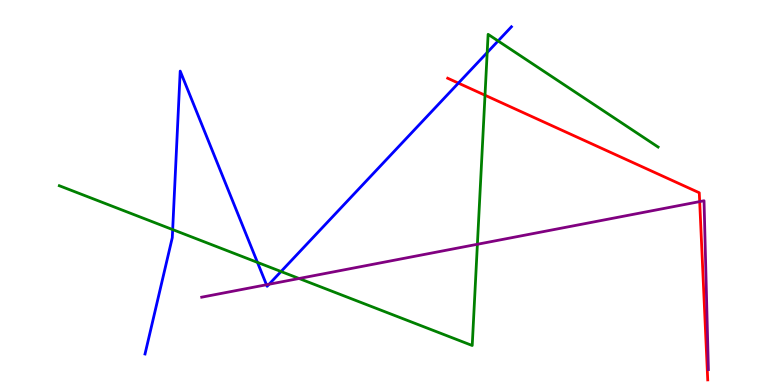[{'lines': ['blue', 'red'], 'intersections': [{'x': 5.91, 'y': 7.84}]}, {'lines': ['green', 'red'], 'intersections': [{'x': 6.26, 'y': 7.53}]}, {'lines': ['purple', 'red'], 'intersections': [{'x': 9.03, 'y': 4.76}]}, {'lines': ['blue', 'green'], 'intersections': [{'x': 2.23, 'y': 4.04}, {'x': 3.32, 'y': 3.18}, {'x': 3.63, 'y': 2.95}, {'x': 6.29, 'y': 8.64}, {'x': 6.43, 'y': 8.94}]}, {'lines': ['blue', 'purple'], 'intersections': [{'x': 3.44, 'y': 2.6}, {'x': 3.47, 'y': 2.62}]}, {'lines': ['green', 'purple'], 'intersections': [{'x': 3.86, 'y': 2.77}, {'x': 6.16, 'y': 3.66}]}]